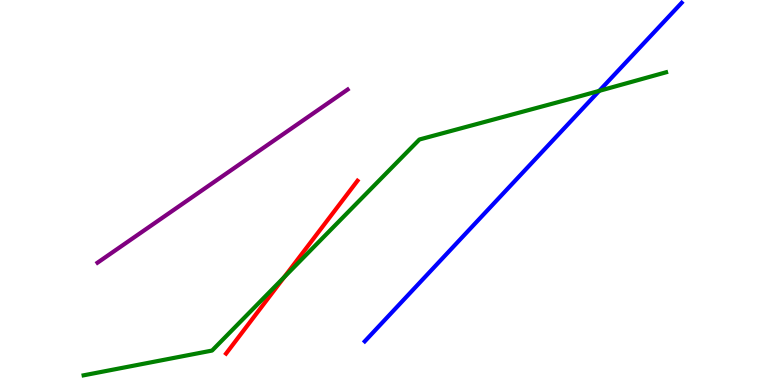[{'lines': ['blue', 'red'], 'intersections': []}, {'lines': ['green', 'red'], 'intersections': [{'x': 3.67, 'y': 2.8}]}, {'lines': ['purple', 'red'], 'intersections': []}, {'lines': ['blue', 'green'], 'intersections': [{'x': 7.73, 'y': 7.64}]}, {'lines': ['blue', 'purple'], 'intersections': []}, {'lines': ['green', 'purple'], 'intersections': []}]